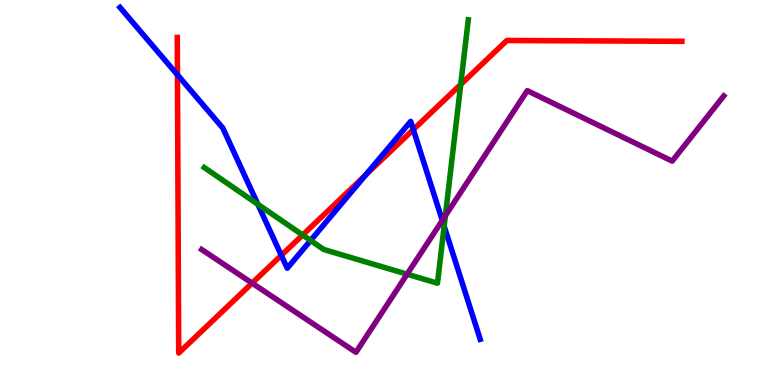[{'lines': ['blue', 'red'], 'intersections': [{'x': 2.29, 'y': 8.06}, {'x': 3.63, 'y': 3.37}, {'x': 4.72, 'y': 5.45}, {'x': 5.33, 'y': 6.63}]}, {'lines': ['green', 'red'], 'intersections': [{'x': 3.9, 'y': 3.9}, {'x': 5.94, 'y': 7.81}]}, {'lines': ['purple', 'red'], 'intersections': [{'x': 3.25, 'y': 2.65}]}, {'lines': ['blue', 'green'], 'intersections': [{'x': 3.33, 'y': 4.69}, {'x': 4.01, 'y': 3.75}, {'x': 5.73, 'y': 4.12}]}, {'lines': ['blue', 'purple'], 'intersections': [{'x': 5.71, 'y': 4.27}]}, {'lines': ['green', 'purple'], 'intersections': [{'x': 5.25, 'y': 2.88}, {'x': 5.75, 'y': 4.4}]}]